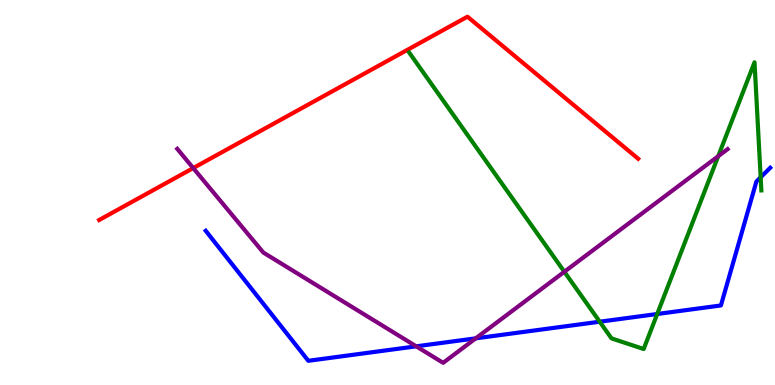[{'lines': ['blue', 'red'], 'intersections': []}, {'lines': ['green', 'red'], 'intersections': []}, {'lines': ['purple', 'red'], 'intersections': [{'x': 2.49, 'y': 5.63}]}, {'lines': ['blue', 'green'], 'intersections': [{'x': 7.74, 'y': 1.64}, {'x': 8.48, 'y': 1.84}, {'x': 9.81, 'y': 5.39}]}, {'lines': ['blue', 'purple'], 'intersections': [{'x': 5.37, 'y': 1.0}, {'x': 6.14, 'y': 1.21}]}, {'lines': ['green', 'purple'], 'intersections': [{'x': 7.28, 'y': 2.94}, {'x': 9.27, 'y': 5.94}]}]